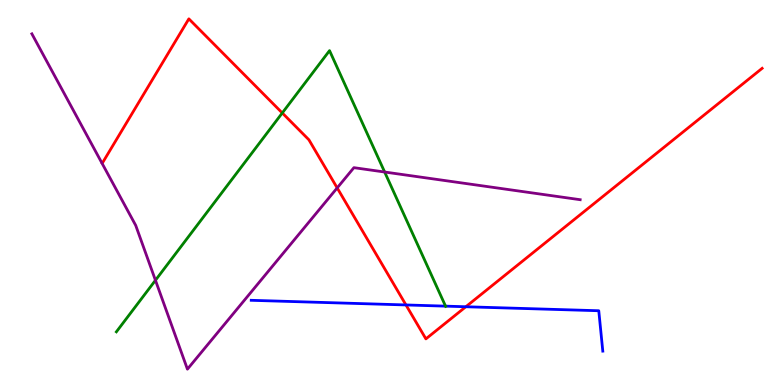[{'lines': ['blue', 'red'], 'intersections': [{'x': 5.24, 'y': 2.08}, {'x': 6.01, 'y': 2.03}]}, {'lines': ['green', 'red'], 'intersections': [{'x': 3.64, 'y': 7.07}]}, {'lines': ['purple', 'red'], 'intersections': [{'x': 4.35, 'y': 5.12}]}, {'lines': ['blue', 'green'], 'intersections': [{'x': 5.75, 'y': 2.05}]}, {'lines': ['blue', 'purple'], 'intersections': []}, {'lines': ['green', 'purple'], 'intersections': [{'x': 2.01, 'y': 2.72}, {'x': 4.96, 'y': 5.53}]}]